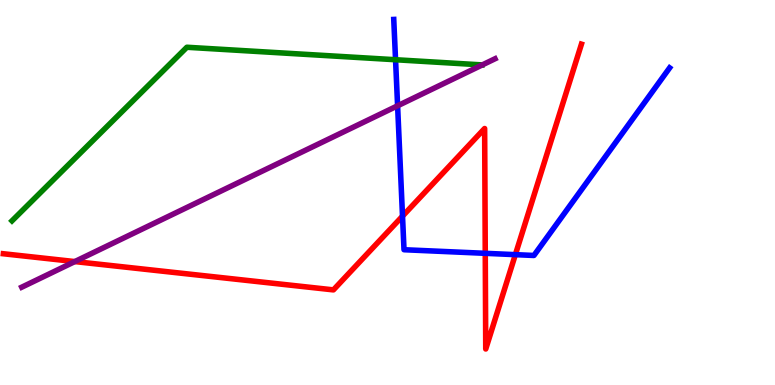[{'lines': ['blue', 'red'], 'intersections': [{'x': 5.19, 'y': 4.39}, {'x': 6.26, 'y': 3.42}, {'x': 6.65, 'y': 3.39}]}, {'lines': ['green', 'red'], 'intersections': []}, {'lines': ['purple', 'red'], 'intersections': [{'x': 0.965, 'y': 3.21}]}, {'lines': ['blue', 'green'], 'intersections': [{'x': 5.1, 'y': 8.45}]}, {'lines': ['blue', 'purple'], 'intersections': [{'x': 5.13, 'y': 7.25}]}, {'lines': ['green', 'purple'], 'intersections': []}]